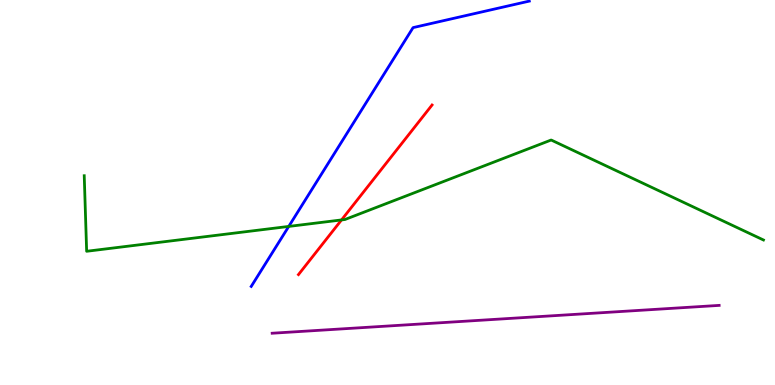[{'lines': ['blue', 'red'], 'intersections': []}, {'lines': ['green', 'red'], 'intersections': [{'x': 4.41, 'y': 4.29}]}, {'lines': ['purple', 'red'], 'intersections': []}, {'lines': ['blue', 'green'], 'intersections': [{'x': 3.73, 'y': 4.12}]}, {'lines': ['blue', 'purple'], 'intersections': []}, {'lines': ['green', 'purple'], 'intersections': []}]